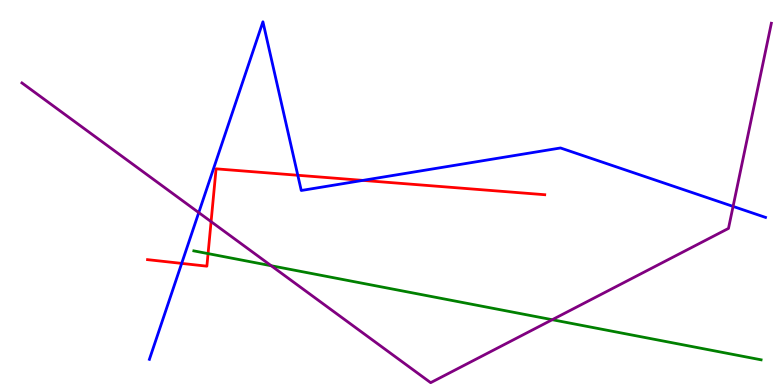[{'lines': ['blue', 'red'], 'intersections': [{'x': 2.34, 'y': 3.16}, {'x': 3.84, 'y': 5.45}, {'x': 4.68, 'y': 5.31}]}, {'lines': ['green', 'red'], 'intersections': [{'x': 2.68, 'y': 3.41}]}, {'lines': ['purple', 'red'], 'intersections': [{'x': 2.72, 'y': 4.24}]}, {'lines': ['blue', 'green'], 'intersections': []}, {'lines': ['blue', 'purple'], 'intersections': [{'x': 2.56, 'y': 4.48}, {'x': 9.46, 'y': 4.64}]}, {'lines': ['green', 'purple'], 'intersections': [{'x': 3.5, 'y': 3.1}, {'x': 7.13, 'y': 1.7}]}]